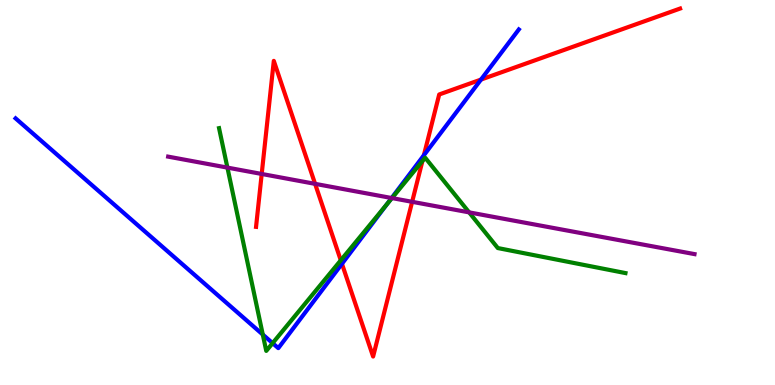[{'lines': ['blue', 'red'], 'intersections': [{'x': 4.41, 'y': 3.15}, {'x': 5.47, 'y': 5.97}, {'x': 6.21, 'y': 7.93}]}, {'lines': ['green', 'red'], 'intersections': [{'x': 4.4, 'y': 3.24}, {'x': 5.45, 'y': 5.82}]}, {'lines': ['purple', 'red'], 'intersections': [{'x': 3.38, 'y': 5.48}, {'x': 4.07, 'y': 5.22}, {'x': 5.32, 'y': 4.76}]}, {'lines': ['blue', 'green'], 'intersections': [{'x': 3.39, 'y': 1.31}, {'x': 3.52, 'y': 1.09}, {'x': 4.99, 'y': 4.7}]}, {'lines': ['blue', 'purple'], 'intersections': [{'x': 5.05, 'y': 4.86}]}, {'lines': ['green', 'purple'], 'intersections': [{'x': 2.93, 'y': 5.65}, {'x': 5.06, 'y': 4.86}, {'x': 6.05, 'y': 4.48}]}]